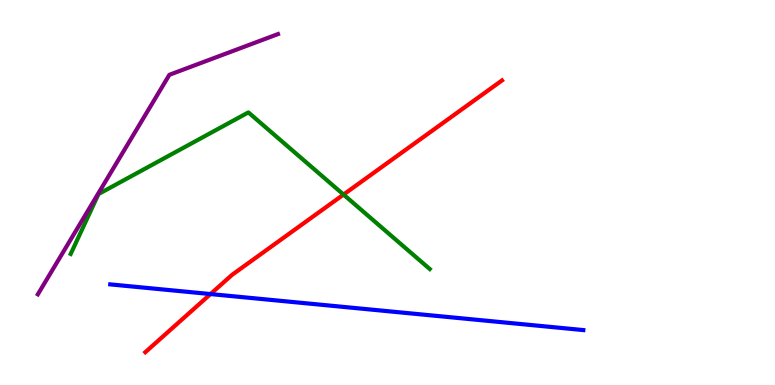[{'lines': ['blue', 'red'], 'intersections': [{'x': 2.72, 'y': 2.36}]}, {'lines': ['green', 'red'], 'intersections': [{'x': 4.43, 'y': 4.95}]}, {'lines': ['purple', 'red'], 'intersections': []}, {'lines': ['blue', 'green'], 'intersections': []}, {'lines': ['blue', 'purple'], 'intersections': []}, {'lines': ['green', 'purple'], 'intersections': []}]